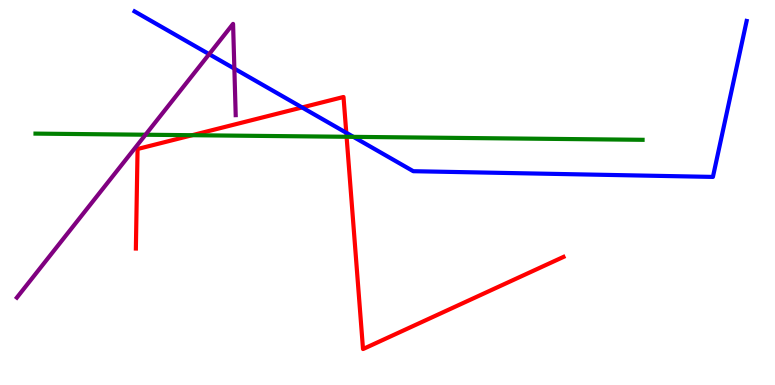[{'lines': ['blue', 'red'], 'intersections': [{'x': 3.9, 'y': 7.21}, {'x': 4.47, 'y': 6.55}]}, {'lines': ['green', 'red'], 'intersections': [{'x': 2.48, 'y': 6.49}, {'x': 4.47, 'y': 6.45}]}, {'lines': ['purple', 'red'], 'intersections': []}, {'lines': ['blue', 'green'], 'intersections': [{'x': 4.56, 'y': 6.45}]}, {'lines': ['blue', 'purple'], 'intersections': [{'x': 2.7, 'y': 8.59}, {'x': 3.02, 'y': 8.22}]}, {'lines': ['green', 'purple'], 'intersections': [{'x': 1.88, 'y': 6.5}]}]